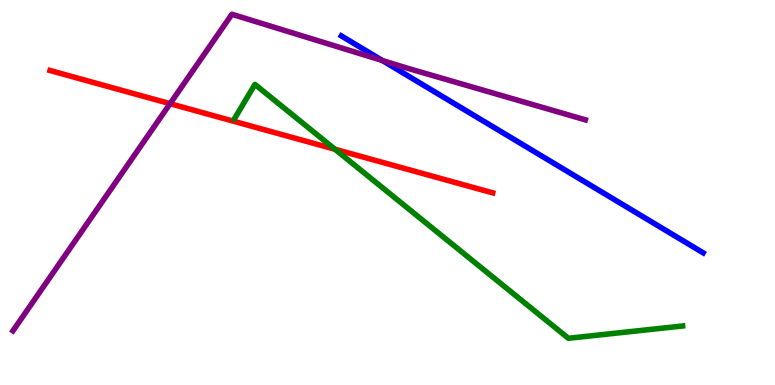[{'lines': ['blue', 'red'], 'intersections': []}, {'lines': ['green', 'red'], 'intersections': [{'x': 4.32, 'y': 6.12}]}, {'lines': ['purple', 'red'], 'intersections': [{'x': 2.19, 'y': 7.31}]}, {'lines': ['blue', 'green'], 'intersections': []}, {'lines': ['blue', 'purple'], 'intersections': [{'x': 4.93, 'y': 8.43}]}, {'lines': ['green', 'purple'], 'intersections': []}]